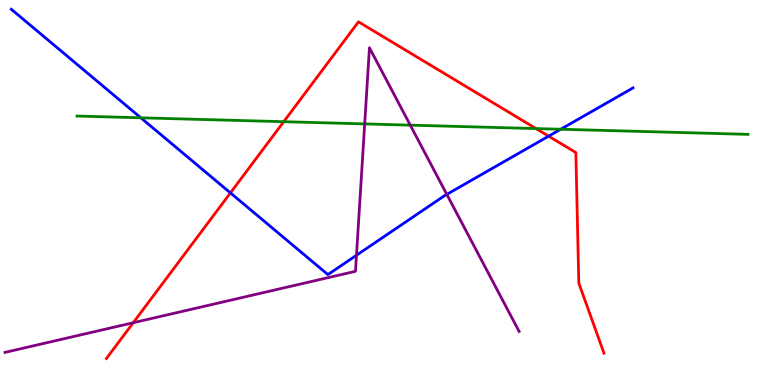[{'lines': ['blue', 'red'], 'intersections': [{'x': 2.97, 'y': 4.99}, {'x': 7.08, 'y': 6.46}]}, {'lines': ['green', 'red'], 'intersections': [{'x': 3.66, 'y': 6.84}, {'x': 6.92, 'y': 6.66}]}, {'lines': ['purple', 'red'], 'intersections': [{'x': 1.72, 'y': 1.62}]}, {'lines': ['blue', 'green'], 'intersections': [{'x': 1.82, 'y': 6.94}, {'x': 7.24, 'y': 6.64}]}, {'lines': ['blue', 'purple'], 'intersections': [{'x': 4.6, 'y': 3.37}, {'x': 5.77, 'y': 4.95}]}, {'lines': ['green', 'purple'], 'intersections': [{'x': 4.71, 'y': 6.78}, {'x': 5.29, 'y': 6.75}]}]